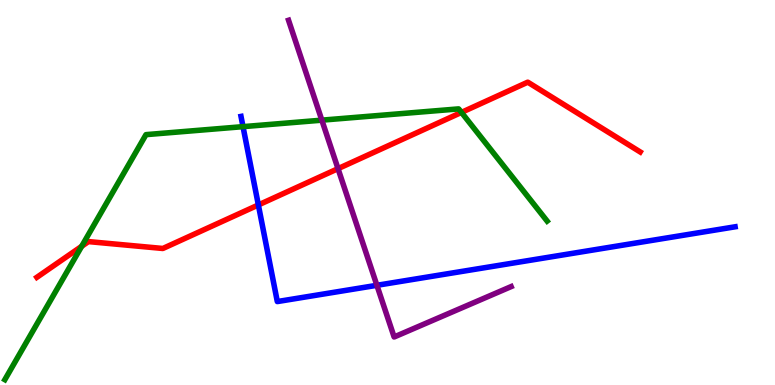[{'lines': ['blue', 'red'], 'intersections': [{'x': 3.33, 'y': 4.68}]}, {'lines': ['green', 'red'], 'intersections': [{'x': 1.05, 'y': 3.6}, {'x': 5.95, 'y': 7.08}]}, {'lines': ['purple', 'red'], 'intersections': [{'x': 4.36, 'y': 5.62}]}, {'lines': ['blue', 'green'], 'intersections': [{'x': 3.14, 'y': 6.71}]}, {'lines': ['blue', 'purple'], 'intersections': [{'x': 4.86, 'y': 2.59}]}, {'lines': ['green', 'purple'], 'intersections': [{'x': 4.15, 'y': 6.88}]}]